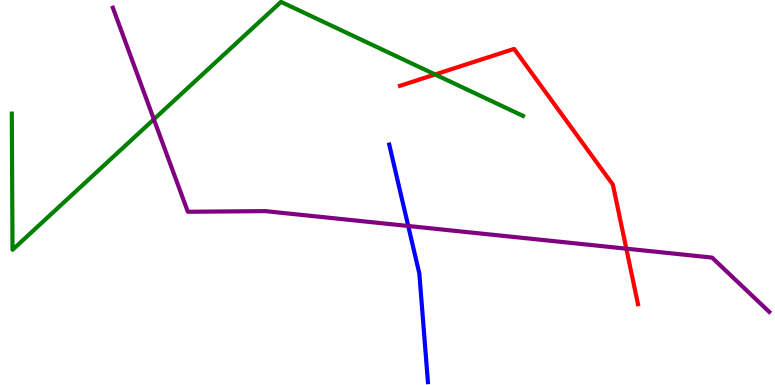[{'lines': ['blue', 'red'], 'intersections': []}, {'lines': ['green', 'red'], 'intersections': [{'x': 5.61, 'y': 8.07}]}, {'lines': ['purple', 'red'], 'intersections': [{'x': 8.08, 'y': 3.54}]}, {'lines': ['blue', 'green'], 'intersections': []}, {'lines': ['blue', 'purple'], 'intersections': [{'x': 5.27, 'y': 4.13}]}, {'lines': ['green', 'purple'], 'intersections': [{'x': 1.99, 'y': 6.9}]}]